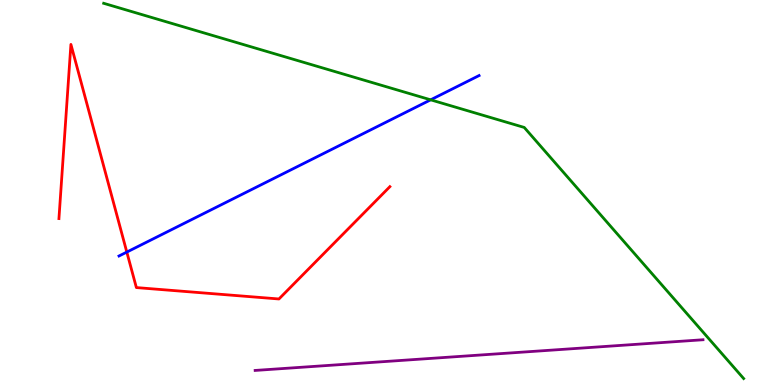[{'lines': ['blue', 'red'], 'intersections': [{'x': 1.64, 'y': 3.45}]}, {'lines': ['green', 'red'], 'intersections': []}, {'lines': ['purple', 'red'], 'intersections': []}, {'lines': ['blue', 'green'], 'intersections': [{'x': 5.56, 'y': 7.41}]}, {'lines': ['blue', 'purple'], 'intersections': []}, {'lines': ['green', 'purple'], 'intersections': []}]